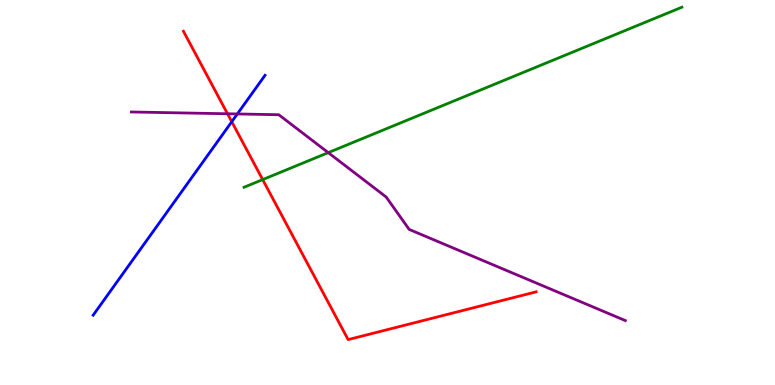[{'lines': ['blue', 'red'], 'intersections': [{'x': 2.99, 'y': 6.84}]}, {'lines': ['green', 'red'], 'intersections': [{'x': 3.39, 'y': 5.33}]}, {'lines': ['purple', 'red'], 'intersections': [{'x': 2.94, 'y': 7.04}]}, {'lines': ['blue', 'green'], 'intersections': []}, {'lines': ['blue', 'purple'], 'intersections': [{'x': 3.06, 'y': 7.04}]}, {'lines': ['green', 'purple'], 'intersections': [{'x': 4.24, 'y': 6.04}]}]